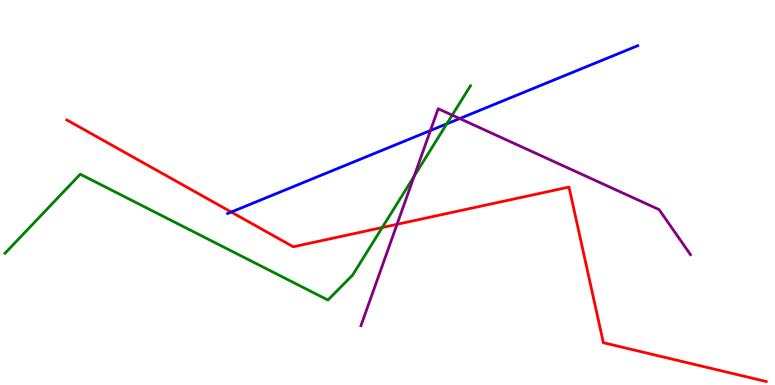[{'lines': ['blue', 'red'], 'intersections': [{'x': 2.98, 'y': 4.49}]}, {'lines': ['green', 'red'], 'intersections': [{'x': 4.93, 'y': 4.09}]}, {'lines': ['purple', 'red'], 'intersections': [{'x': 5.12, 'y': 4.17}]}, {'lines': ['blue', 'green'], 'intersections': [{'x': 5.76, 'y': 6.78}]}, {'lines': ['blue', 'purple'], 'intersections': [{'x': 5.55, 'y': 6.61}, {'x': 5.93, 'y': 6.92}]}, {'lines': ['green', 'purple'], 'intersections': [{'x': 5.34, 'y': 5.42}, {'x': 5.83, 'y': 7.01}]}]